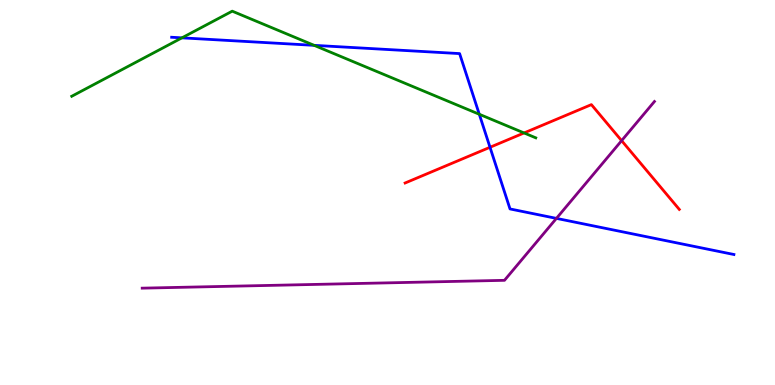[{'lines': ['blue', 'red'], 'intersections': [{'x': 6.32, 'y': 6.17}]}, {'lines': ['green', 'red'], 'intersections': [{'x': 6.76, 'y': 6.55}]}, {'lines': ['purple', 'red'], 'intersections': [{'x': 8.02, 'y': 6.35}]}, {'lines': ['blue', 'green'], 'intersections': [{'x': 2.35, 'y': 9.02}, {'x': 4.05, 'y': 8.82}, {'x': 6.18, 'y': 7.03}]}, {'lines': ['blue', 'purple'], 'intersections': [{'x': 7.18, 'y': 4.33}]}, {'lines': ['green', 'purple'], 'intersections': []}]